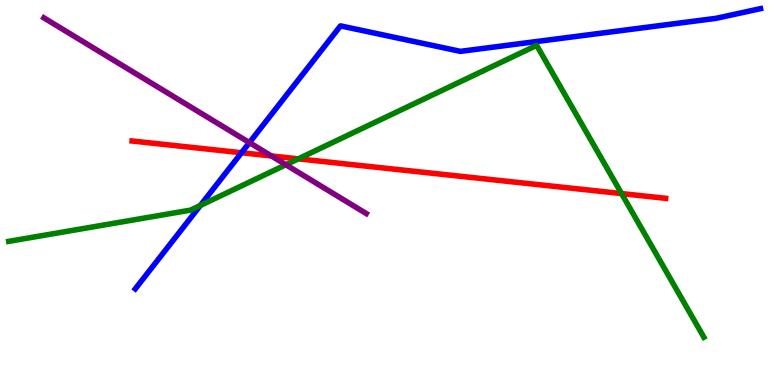[{'lines': ['blue', 'red'], 'intersections': [{'x': 3.12, 'y': 6.03}]}, {'lines': ['green', 'red'], 'intersections': [{'x': 3.85, 'y': 5.87}, {'x': 8.02, 'y': 4.97}]}, {'lines': ['purple', 'red'], 'intersections': [{'x': 3.5, 'y': 5.95}]}, {'lines': ['blue', 'green'], 'intersections': [{'x': 2.59, 'y': 4.66}]}, {'lines': ['blue', 'purple'], 'intersections': [{'x': 3.22, 'y': 6.3}]}, {'lines': ['green', 'purple'], 'intersections': [{'x': 3.69, 'y': 5.72}]}]